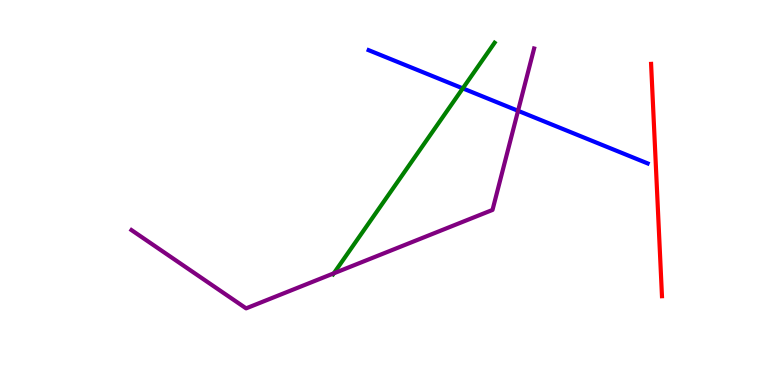[{'lines': ['blue', 'red'], 'intersections': []}, {'lines': ['green', 'red'], 'intersections': []}, {'lines': ['purple', 'red'], 'intersections': []}, {'lines': ['blue', 'green'], 'intersections': [{'x': 5.97, 'y': 7.7}]}, {'lines': ['blue', 'purple'], 'intersections': [{'x': 6.68, 'y': 7.12}]}, {'lines': ['green', 'purple'], 'intersections': [{'x': 4.31, 'y': 2.9}]}]